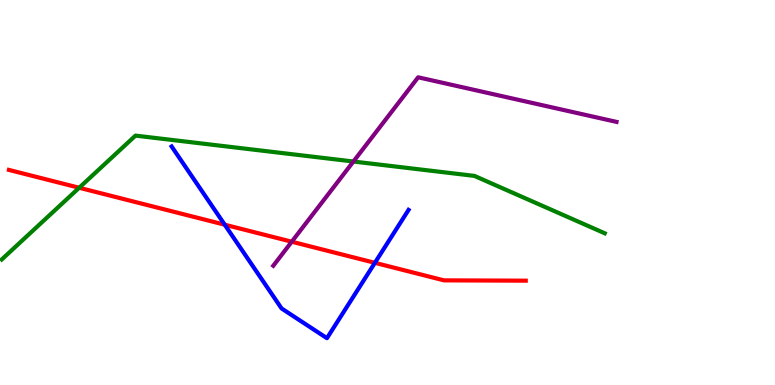[{'lines': ['blue', 'red'], 'intersections': [{'x': 2.9, 'y': 4.16}, {'x': 4.84, 'y': 3.17}]}, {'lines': ['green', 'red'], 'intersections': [{'x': 1.02, 'y': 5.12}]}, {'lines': ['purple', 'red'], 'intersections': [{'x': 3.76, 'y': 3.72}]}, {'lines': ['blue', 'green'], 'intersections': []}, {'lines': ['blue', 'purple'], 'intersections': []}, {'lines': ['green', 'purple'], 'intersections': [{'x': 4.56, 'y': 5.8}]}]